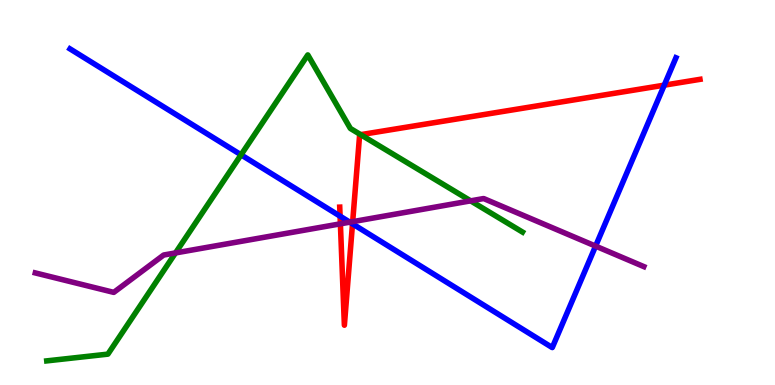[{'lines': ['blue', 'red'], 'intersections': [{'x': 4.39, 'y': 4.39}, {'x': 4.55, 'y': 4.19}, {'x': 8.57, 'y': 7.79}]}, {'lines': ['green', 'red'], 'intersections': [{'x': 4.65, 'y': 6.5}]}, {'lines': ['purple', 'red'], 'intersections': [{'x': 4.39, 'y': 4.19}, {'x': 4.55, 'y': 4.24}]}, {'lines': ['blue', 'green'], 'intersections': [{'x': 3.11, 'y': 5.98}]}, {'lines': ['blue', 'purple'], 'intersections': [{'x': 4.51, 'y': 4.23}, {'x': 7.68, 'y': 3.61}]}, {'lines': ['green', 'purple'], 'intersections': [{'x': 2.26, 'y': 3.43}, {'x': 6.07, 'y': 4.78}]}]